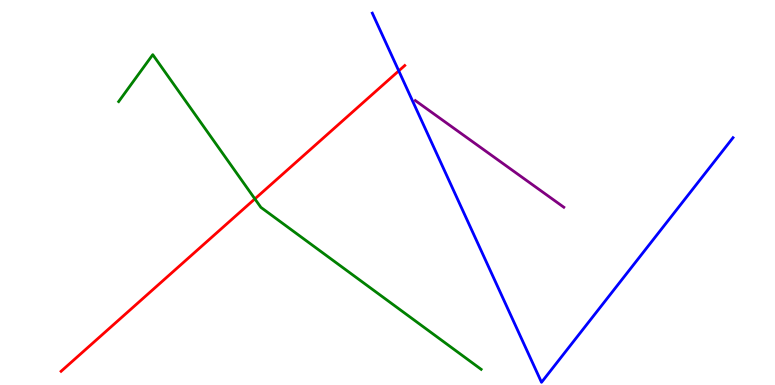[{'lines': ['blue', 'red'], 'intersections': [{'x': 5.15, 'y': 8.16}]}, {'lines': ['green', 'red'], 'intersections': [{'x': 3.29, 'y': 4.83}]}, {'lines': ['purple', 'red'], 'intersections': []}, {'lines': ['blue', 'green'], 'intersections': []}, {'lines': ['blue', 'purple'], 'intersections': []}, {'lines': ['green', 'purple'], 'intersections': []}]